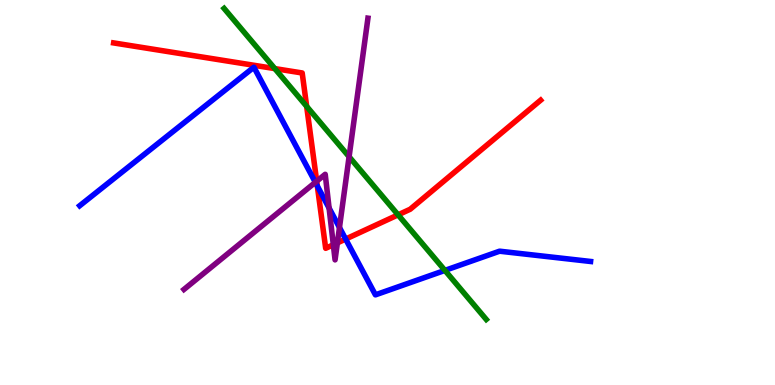[{'lines': ['blue', 'red'], 'intersections': [{'x': 4.09, 'y': 5.17}, {'x': 4.46, 'y': 3.79}]}, {'lines': ['green', 'red'], 'intersections': [{'x': 3.55, 'y': 8.22}, {'x': 3.96, 'y': 7.24}, {'x': 5.14, 'y': 4.42}]}, {'lines': ['purple', 'red'], 'intersections': [{'x': 4.09, 'y': 5.29}, {'x': 4.3, 'y': 3.64}, {'x': 4.35, 'y': 3.69}]}, {'lines': ['blue', 'green'], 'intersections': [{'x': 5.74, 'y': 2.98}]}, {'lines': ['blue', 'purple'], 'intersections': [{'x': 4.07, 'y': 5.26}, {'x': 4.25, 'y': 4.6}, {'x': 4.38, 'y': 4.09}]}, {'lines': ['green', 'purple'], 'intersections': [{'x': 4.5, 'y': 5.93}]}]